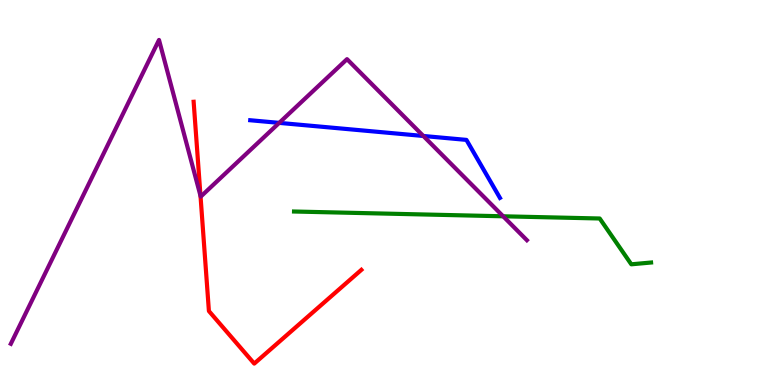[{'lines': ['blue', 'red'], 'intersections': []}, {'lines': ['green', 'red'], 'intersections': []}, {'lines': ['purple', 'red'], 'intersections': [{'x': 2.59, 'y': 4.91}]}, {'lines': ['blue', 'green'], 'intersections': []}, {'lines': ['blue', 'purple'], 'intersections': [{'x': 3.6, 'y': 6.81}, {'x': 5.46, 'y': 6.47}]}, {'lines': ['green', 'purple'], 'intersections': [{'x': 6.49, 'y': 4.38}]}]